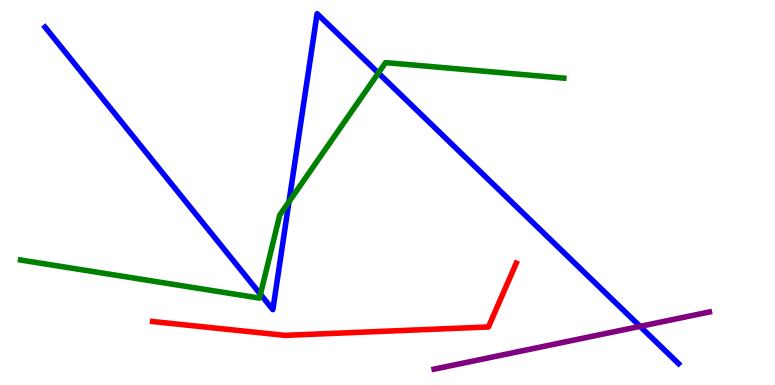[{'lines': ['blue', 'red'], 'intersections': []}, {'lines': ['green', 'red'], 'intersections': []}, {'lines': ['purple', 'red'], 'intersections': []}, {'lines': ['blue', 'green'], 'intersections': [{'x': 3.36, 'y': 2.36}, {'x': 3.73, 'y': 4.76}, {'x': 4.88, 'y': 8.1}]}, {'lines': ['blue', 'purple'], 'intersections': [{'x': 8.26, 'y': 1.52}]}, {'lines': ['green', 'purple'], 'intersections': []}]